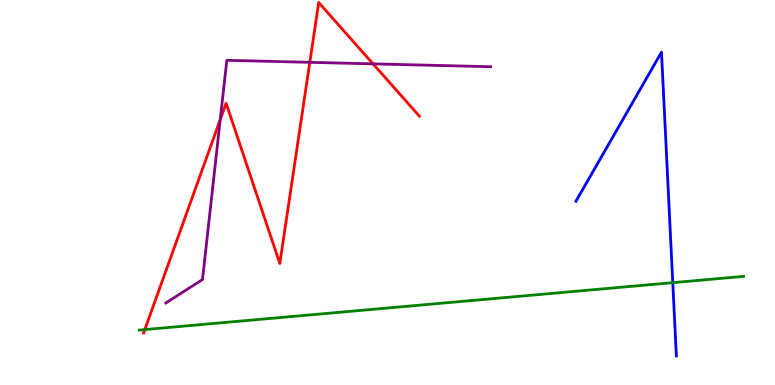[{'lines': ['blue', 'red'], 'intersections': []}, {'lines': ['green', 'red'], 'intersections': [{'x': 1.87, 'y': 1.44}]}, {'lines': ['purple', 'red'], 'intersections': [{'x': 2.84, 'y': 6.89}, {'x': 4.0, 'y': 8.38}, {'x': 4.81, 'y': 8.34}]}, {'lines': ['blue', 'green'], 'intersections': [{'x': 8.68, 'y': 2.66}]}, {'lines': ['blue', 'purple'], 'intersections': []}, {'lines': ['green', 'purple'], 'intersections': []}]